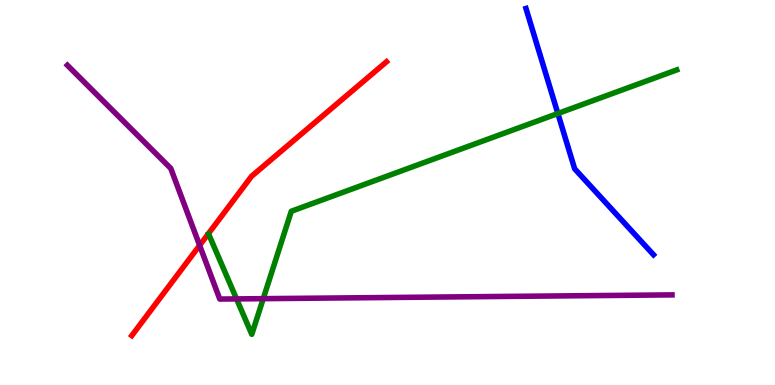[{'lines': ['blue', 'red'], 'intersections': []}, {'lines': ['green', 'red'], 'intersections': []}, {'lines': ['purple', 'red'], 'intersections': [{'x': 2.58, 'y': 3.63}]}, {'lines': ['blue', 'green'], 'intersections': [{'x': 7.2, 'y': 7.05}]}, {'lines': ['blue', 'purple'], 'intersections': []}, {'lines': ['green', 'purple'], 'intersections': [{'x': 3.05, 'y': 2.24}, {'x': 3.4, 'y': 2.24}]}]